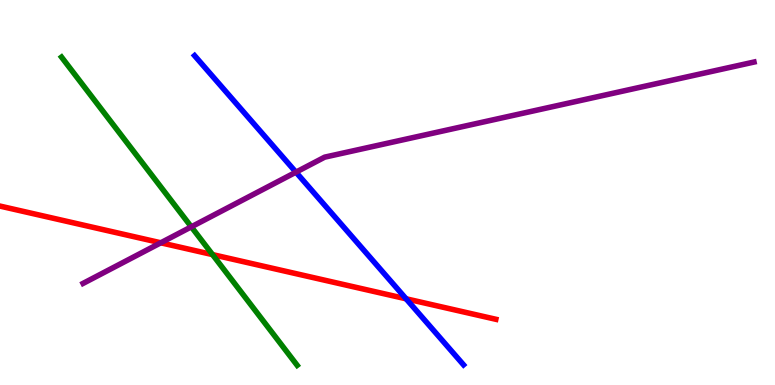[{'lines': ['blue', 'red'], 'intersections': [{'x': 5.24, 'y': 2.24}]}, {'lines': ['green', 'red'], 'intersections': [{'x': 2.74, 'y': 3.39}]}, {'lines': ['purple', 'red'], 'intersections': [{'x': 2.07, 'y': 3.69}]}, {'lines': ['blue', 'green'], 'intersections': []}, {'lines': ['blue', 'purple'], 'intersections': [{'x': 3.82, 'y': 5.53}]}, {'lines': ['green', 'purple'], 'intersections': [{'x': 2.47, 'y': 4.11}]}]